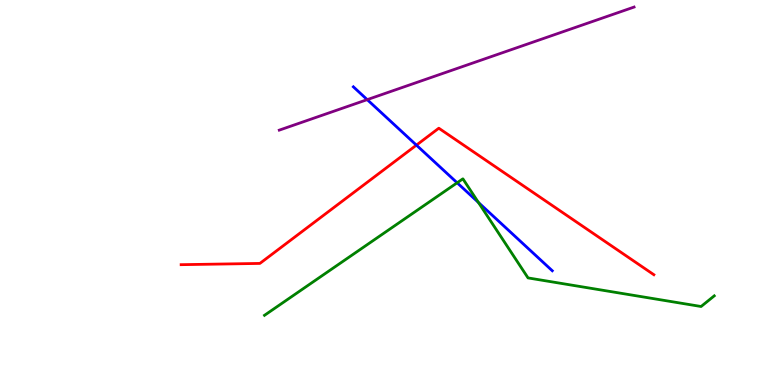[{'lines': ['blue', 'red'], 'intersections': [{'x': 5.37, 'y': 6.23}]}, {'lines': ['green', 'red'], 'intersections': []}, {'lines': ['purple', 'red'], 'intersections': []}, {'lines': ['blue', 'green'], 'intersections': [{'x': 5.9, 'y': 5.25}, {'x': 6.17, 'y': 4.74}]}, {'lines': ['blue', 'purple'], 'intersections': [{'x': 4.74, 'y': 7.41}]}, {'lines': ['green', 'purple'], 'intersections': []}]